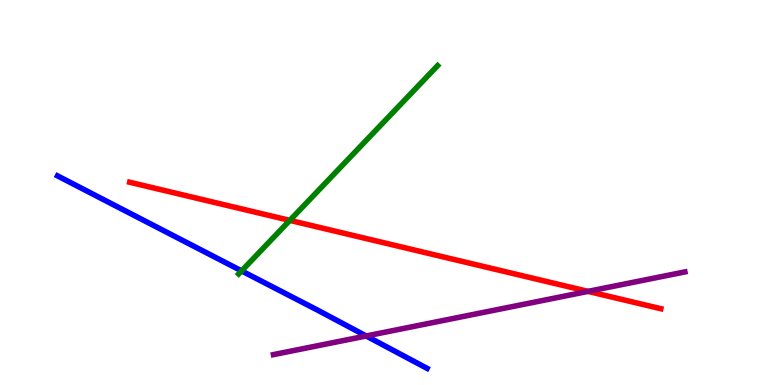[{'lines': ['blue', 'red'], 'intersections': []}, {'lines': ['green', 'red'], 'intersections': [{'x': 3.74, 'y': 4.28}]}, {'lines': ['purple', 'red'], 'intersections': [{'x': 7.59, 'y': 2.43}]}, {'lines': ['blue', 'green'], 'intersections': [{'x': 3.12, 'y': 2.96}]}, {'lines': ['blue', 'purple'], 'intersections': [{'x': 4.73, 'y': 1.27}]}, {'lines': ['green', 'purple'], 'intersections': []}]